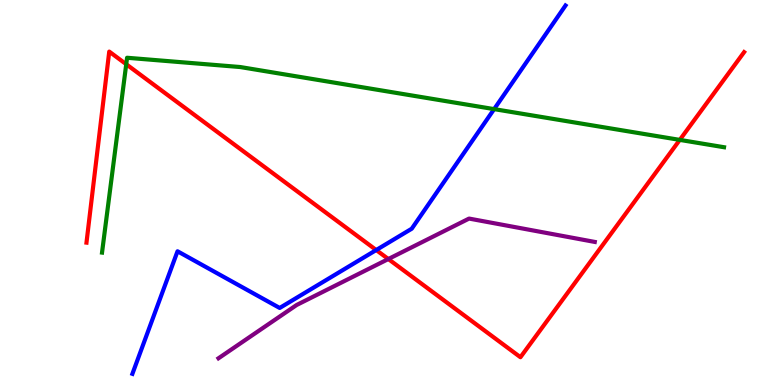[{'lines': ['blue', 'red'], 'intersections': [{'x': 4.85, 'y': 3.51}]}, {'lines': ['green', 'red'], 'intersections': [{'x': 1.63, 'y': 8.33}, {'x': 8.77, 'y': 6.37}]}, {'lines': ['purple', 'red'], 'intersections': [{'x': 5.01, 'y': 3.27}]}, {'lines': ['blue', 'green'], 'intersections': [{'x': 6.38, 'y': 7.17}]}, {'lines': ['blue', 'purple'], 'intersections': []}, {'lines': ['green', 'purple'], 'intersections': []}]